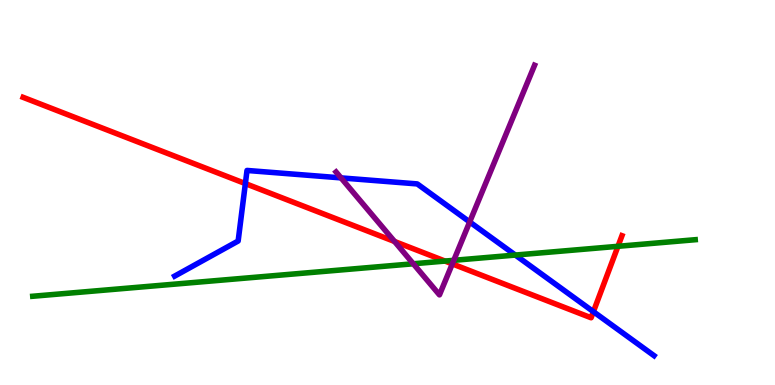[{'lines': ['blue', 'red'], 'intersections': [{'x': 3.17, 'y': 5.23}, {'x': 7.66, 'y': 1.9}]}, {'lines': ['green', 'red'], 'intersections': [{'x': 5.74, 'y': 3.22}, {'x': 7.97, 'y': 3.6}]}, {'lines': ['purple', 'red'], 'intersections': [{'x': 5.09, 'y': 3.73}, {'x': 5.84, 'y': 3.15}]}, {'lines': ['blue', 'green'], 'intersections': [{'x': 6.65, 'y': 3.37}]}, {'lines': ['blue', 'purple'], 'intersections': [{'x': 4.4, 'y': 5.38}, {'x': 6.06, 'y': 4.24}]}, {'lines': ['green', 'purple'], 'intersections': [{'x': 5.33, 'y': 3.15}, {'x': 5.86, 'y': 3.24}]}]